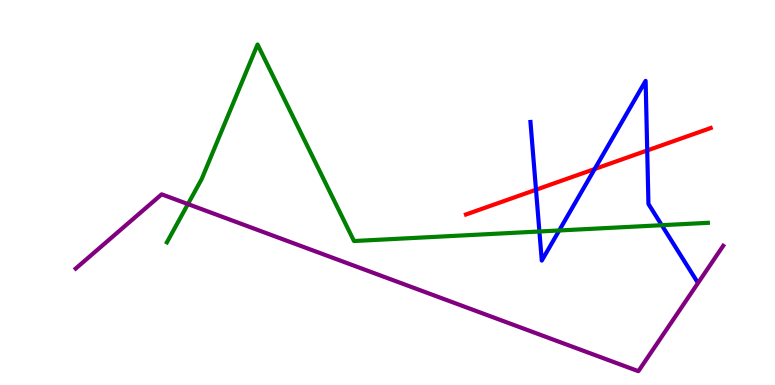[{'lines': ['blue', 'red'], 'intersections': [{'x': 6.92, 'y': 5.07}, {'x': 7.67, 'y': 5.61}, {'x': 8.35, 'y': 6.09}]}, {'lines': ['green', 'red'], 'intersections': []}, {'lines': ['purple', 'red'], 'intersections': []}, {'lines': ['blue', 'green'], 'intersections': [{'x': 6.96, 'y': 3.99}, {'x': 7.22, 'y': 4.01}, {'x': 8.54, 'y': 4.15}]}, {'lines': ['blue', 'purple'], 'intersections': []}, {'lines': ['green', 'purple'], 'intersections': [{'x': 2.42, 'y': 4.7}]}]